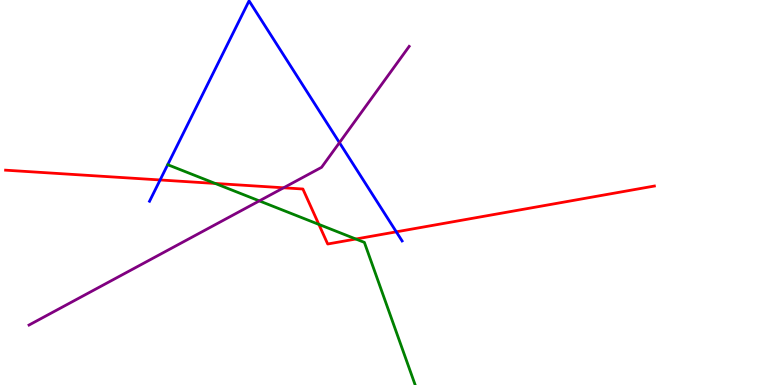[{'lines': ['blue', 'red'], 'intersections': [{'x': 2.07, 'y': 5.33}, {'x': 5.11, 'y': 3.98}]}, {'lines': ['green', 'red'], 'intersections': [{'x': 2.78, 'y': 5.23}, {'x': 4.11, 'y': 4.17}, {'x': 4.59, 'y': 3.79}]}, {'lines': ['purple', 'red'], 'intersections': [{'x': 3.66, 'y': 5.12}]}, {'lines': ['blue', 'green'], 'intersections': []}, {'lines': ['blue', 'purple'], 'intersections': [{'x': 4.38, 'y': 6.29}]}, {'lines': ['green', 'purple'], 'intersections': [{'x': 3.35, 'y': 4.78}]}]